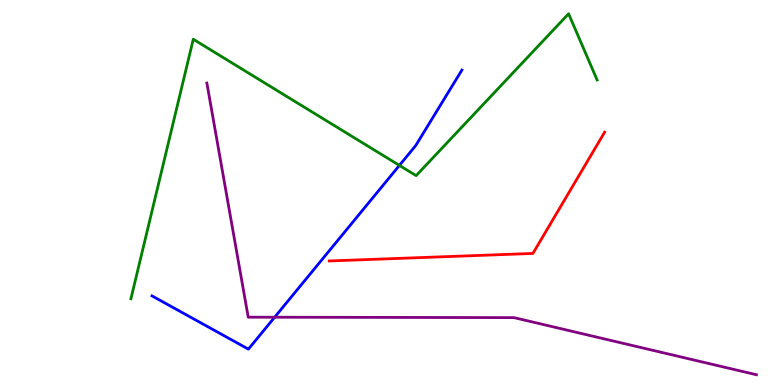[{'lines': ['blue', 'red'], 'intersections': []}, {'lines': ['green', 'red'], 'intersections': []}, {'lines': ['purple', 'red'], 'intersections': []}, {'lines': ['blue', 'green'], 'intersections': [{'x': 5.15, 'y': 5.7}]}, {'lines': ['blue', 'purple'], 'intersections': [{'x': 3.54, 'y': 1.76}]}, {'lines': ['green', 'purple'], 'intersections': []}]